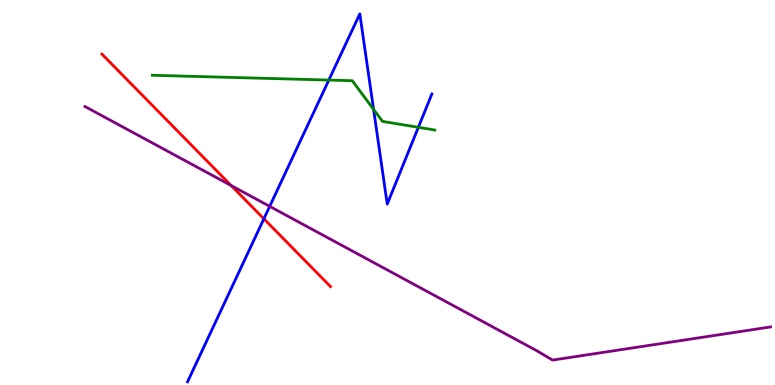[{'lines': ['blue', 'red'], 'intersections': [{'x': 3.4, 'y': 4.32}]}, {'lines': ['green', 'red'], 'intersections': []}, {'lines': ['purple', 'red'], 'intersections': [{'x': 2.98, 'y': 5.18}]}, {'lines': ['blue', 'green'], 'intersections': [{'x': 4.24, 'y': 7.92}, {'x': 4.82, 'y': 7.16}, {'x': 5.4, 'y': 6.69}]}, {'lines': ['blue', 'purple'], 'intersections': [{'x': 3.48, 'y': 4.64}]}, {'lines': ['green', 'purple'], 'intersections': []}]